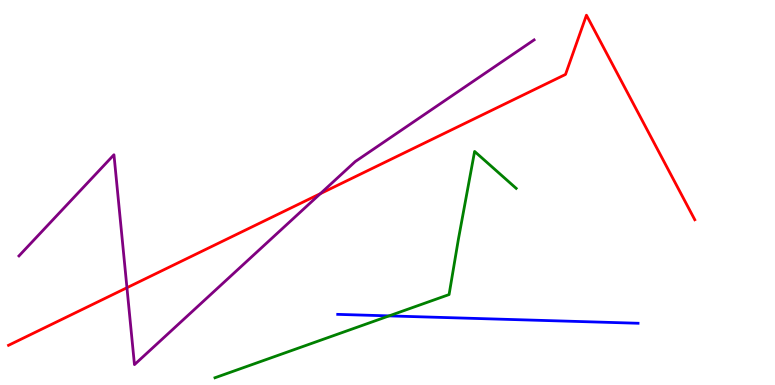[{'lines': ['blue', 'red'], 'intersections': []}, {'lines': ['green', 'red'], 'intersections': []}, {'lines': ['purple', 'red'], 'intersections': [{'x': 1.64, 'y': 2.53}, {'x': 4.13, 'y': 4.97}]}, {'lines': ['blue', 'green'], 'intersections': [{'x': 5.02, 'y': 1.8}]}, {'lines': ['blue', 'purple'], 'intersections': []}, {'lines': ['green', 'purple'], 'intersections': []}]